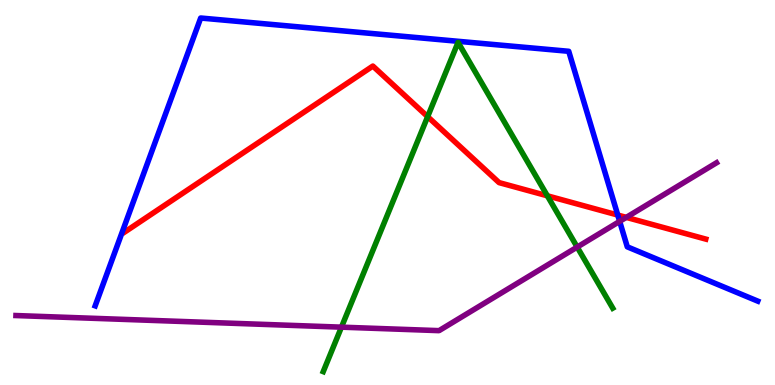[{'lines': ['blue', 'red'], 'intersections': [{'x': 7.97, 'y': 4.41}]}, {'lines': ['green', 'red'], 'intersections': [{'x': 5.52, 'y': 6.97}, {'x': 7.06, 'y': 4.91}]}, {'lines': ['purple', 'red'], 'intersections': [{'x': 8.08, 'y': 4.35}]}, {'lines': ['blue', 'green'], 'intersections': []}, {'lines': ['blue', 'purple'], 'intersections': [{'x': 8.0, 'y': 4.25}]}, {'lines': ['green', 'purple'], 'intersections': [{'x': 4.41, 'y': 1.5}, {'x': 7.45, 'y': 3.58}]}]